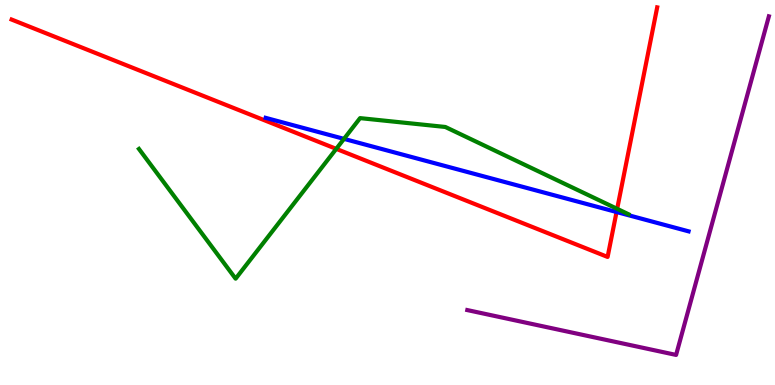[{'lines': ['blue', 'red'], 'intersections': [{'x': 7.96, 'y': 4.49}]}, {'lines': ['green', 'red'], 'intersections': [{'x': 4.34, 'y': 6.13}, {'x': 7.96, 'y': 4.58}]}, {'lines': ['purple', 'red'], 'intersections': []}, {'lines': ['blue', 'green'], 'intersections': [{'x': 4.44, 'y': 6.39}]}, {'lines': ['blue', 'purple'], 'intersections': []}, {'lines': ['green', 'purple'], 'intersections': []}]